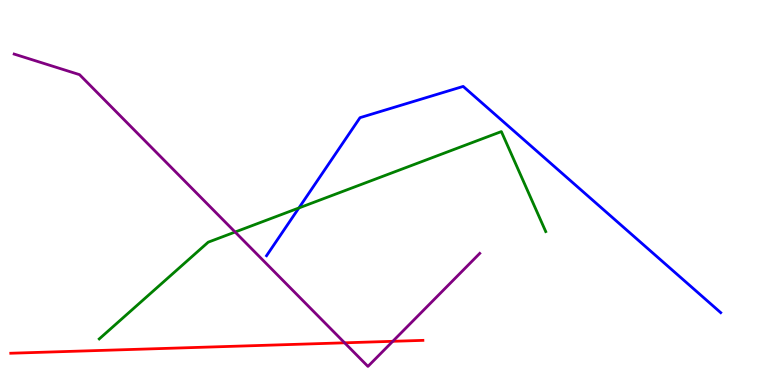[{'lines': ['blue', 'red'], 'intersections': []}, {'lines': ['green', 'red'], 'intersections': []}, {'lines': ['purple', 'red'], 'intersections': [{'x': 4.45, 'y': 1.1}, {'x': 5.07, 'y': 1.13}]}, {'lines': ['blue', 'green'], 'intersections': [{'x': 3.86, 'y': 4.6}]}, {'lines': ['blue', 'purple'], 'intersections': []}, {'lines': ['green', 'purple'], 'intersections': [{'x': 3.03, 'y': 3.97}]}]